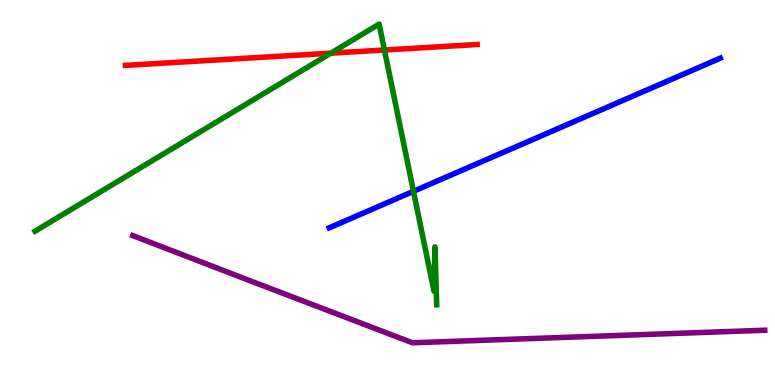[{'lines': ['blue', 'red'], 'intersections': []}, {'lines': ['green', 'red'], 'intersections': [{'x': 4.27, 'y': 8.62}, {'x': 4.96, 'y': 8.7}]}, {'lines': ['purple', 'red'], 'intersections': []}, {'lines': ['blue', 'green'], 'intersections': [{'x': 5.34, 'y': 5.03}]}, {'lines': ['blue', 'purple'], 'intersections': []}, {'lines': ['green', 'purple'], 'intersections': []}]